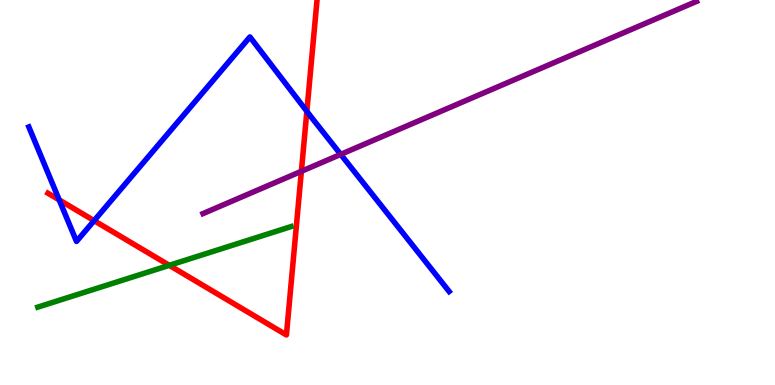[{'lines': ['blue', 'red'], 'intersections': [{'x': 0.764, 'y': 4.81}, {'x': 1.21, 'y': 4.27}, {'x': 3.96, 'y': 7.11}]}, {'lines': ['green', 'red'], 'intersections': [{'x': 2.18, 'y': 3.11}]}, {'lines': ['purple', 'red'], 'intersections': [{'x': 3.89, 'y': 5.55}]}, {'lines': ['blue', 'green'], 'intersections': []}, {'lines': ['blue', 'purple'], 'intersections': [{'x': 4.4, 'y': 5.99}]}, {'lines': ['green', 'purple'], 'intersections': []}]